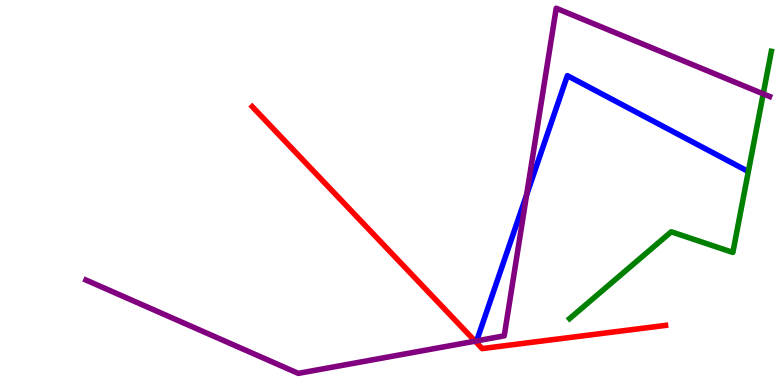[{'lines': ['blue', 'red'], 'intersections': []}, {'lines': ['green', 'red'], 'intersections': []}, {'lines': ['purple', 'red'], 'intersections': [{'x': 6.13, 'y': 1.14}]}, {'lines': ['blue', 'green'], 'intersections': []}, {'lines': ['blue', 'purple'], 'intersections': [{'x': 6.8, 'y': 4.94}]}, {'lines': ['green', 'purple'], 'intersections': [{'x': 9.85, 'y': 7.56}]}]